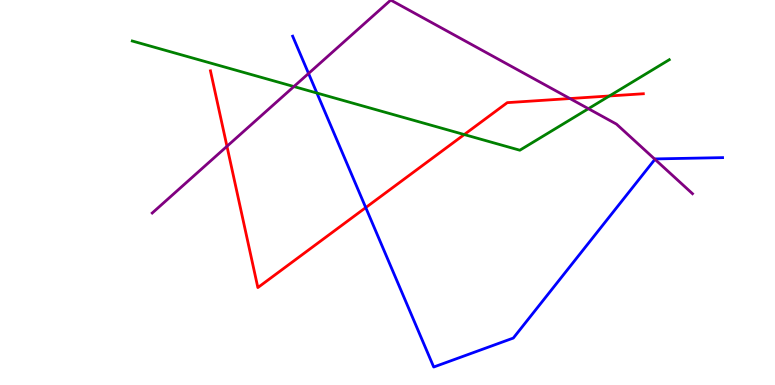[{'lines': ['blue', 'red'], 'intersections': [{'x': 4.72, 'y': 4.61}]}, {'lines': ['green', 'red'], 'intersections': [{'x': 5.99, 'y': 6.51}, {'x': 7.86, 'y': 7.51}]}, {'lines': ['purple', 'red'], 'intersections': [{'x': 2.93, 'y': 6.2}, {'x': 7.35, 'y': 7.44}]}, {'lines': ['blue', 'green'], 'intersections': [{'x': 4.09, 'y': 7.58}]}, {'lines': ['blue', 'purple'], 'intersections': [{'x': 3.98, 'y': 8.09}, {'x': 8.45, 'y': 5.86}]}, {'lines': ['green', 'purple'], 'intersections': [{'x': 3.79, 'y': 7.75}, {'x': 7.59, 'y': 7.18}]}]